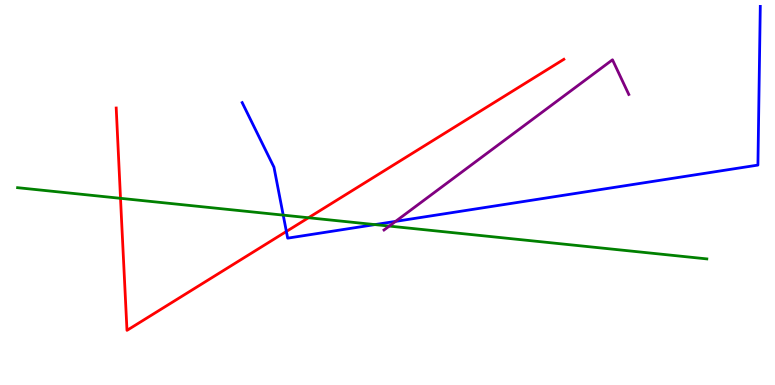[{'lines': ['blue', 'red'], 'intersections': [{'x': 3.7, 'y': 3.99}]}, {'lines': ['green', 'red'], 'intersections': [{'x': 1.56, 'y': 4.85}, {'x': 3.98, 'y': 4.34}]}, {'lines': ['purple', 'red'], 'intersections': []}, {'lines': ['blue', 'green'], 'intersections': [{'x': 3.65, 'y': 4.41}, {'x': 4.84, 'y': 4.17}]}, {'lines': ['blue', 'purple'], 'intersections': [{'x': 5.1, 'y': 4.25}]}, {'lines': ['green', 'purple'], 'intersections': [{'x': 5.02, 'y': 4.13}]}]